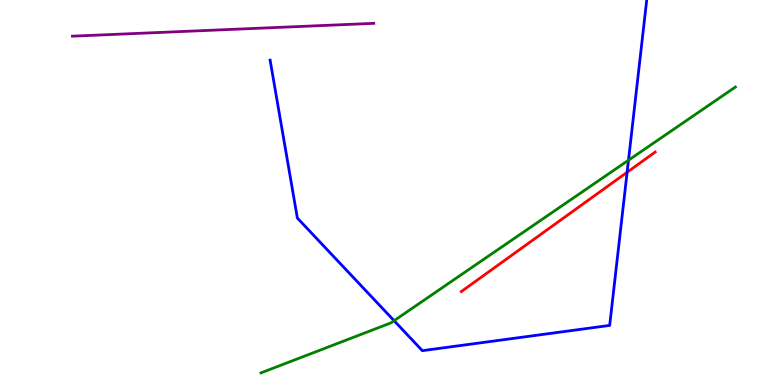[{'lines': ['blue', 'red'], 'intersections': [{'x': 8.09, 'y': 5.53}]}, {'lines': ['green', 'red'], 'intersections': []}, {'lines': ['purple', 'red'], 'intersections': []}, {'lines': ['blue', 'green'], 'intersections': [{'x': 5.08, 'y': 1.67}, {'x': 8.11, 'y': 5.84}]}, {'lines': ['blue', 'purple'], 'intersections': []}, {'lines': ['green', 'purple'], 'intersections': []}]